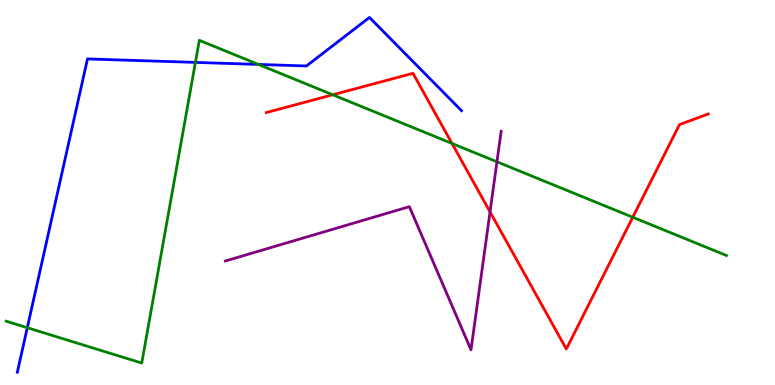[{'lines': ['blue', 'red'], 'intersections': []}, {'lines': ['green', 'red'], 'intersections': [{'x': 4.29, 'y': 7.54}, {'x': 5.83, 'y': 6.27}, {'x': 8.16, 'y': 4.36}]}, {'lines': ['purple', 'red'], 'intersections': [{'x': 6.32, 'y': 4.5}]}, {'lines': ['blue', 'green'], 'intersections': [{'x': 0.352, 'y': 1.49}, {'x': 2.52, 'y': 8.38}, {'x': 3.33, 'y': 8.33}]}, {'lines': ['blue', 'purple'], 'intersections': []}, {'lines': ['green', 'purple'], 'intersections': [{'x': 6.41, 'y': 5.8}]}]